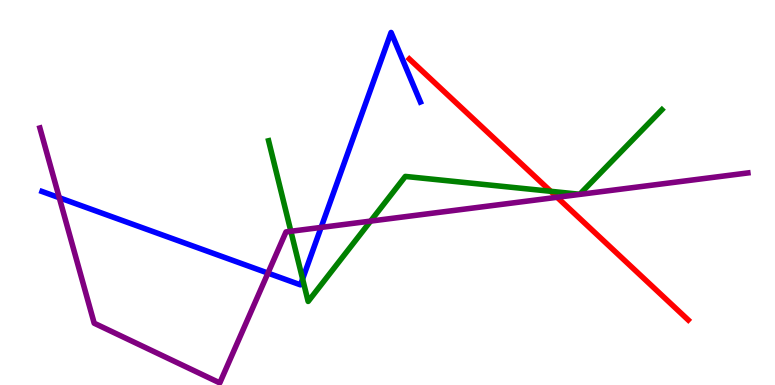[{'lines': ['blue', 'red'], 'intersections': []}, {'lines': ['green', 'red'], 'intersections': [{'x': 7.11, 'y': 5.03}]}, {'lines': ['purple', 'red'], 'intersections': [{'x': 7.19, 'y': 4.88}]}, {'lines': ['blue', 'green'], 'intersections': [{'x': 3.9, 'y': 2.75}]}, {'lines': ['blue', 'purple'], 'intersections': [{'x': 0.765, 'y': 4.86}, {'x': 3.46, 'y': 2.91}, {'x': 4.14, 'y': 4.09}]}, {'lines': ['green', 'purple'], 'intersections': [{'x': 3.75, 'y': 3.99}, {'x': 4.78, 'y': 4.26}]}]